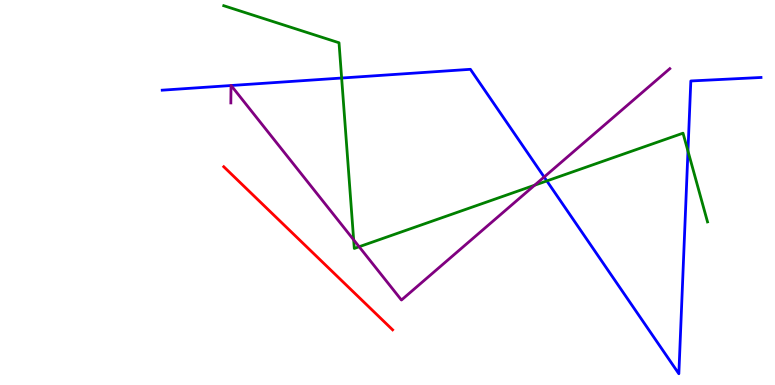[{'lines': ['blue', 'red'], 'intersections': []}, {'lines': ['green', 'red'], 'intersections': []}, {'lines': ['purple', 'red'], 'intersections': []}, {'lines': ['blue', 'green'], 'intersections': [{'x': 4.41, 'y': 7.97}, {'x': 7.06, 'y': 5.3}, {'x': 8.88, 'y': 6.08}]}, {'lines': ['blue', 'purple'], 'intersections': [{'x': 2.98, 'y': 7.78}, {'x': 2.98, 'y': 7.78}, {'x': 7.02, 'y': 5.4}]}, {'lines': ['green', 'purple'], 'intersections': [{'x': 4.56, 'y': 3.77}, {'x': 4.63, 'y': 3.59}, {'x': 6.9, 'y': 5.19}]}]